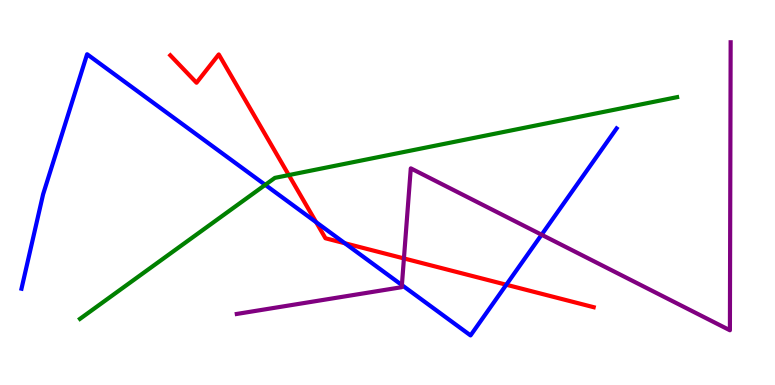[{'lines': ['blue', 'red'], 'intersections': [{'x': 4.08, 'y': 4.23}, {'x': 4.45, 'y': 3.68}, {'x': 6.53, 'y': 2.6}]}, {'lines': ['green', 'red'], 'intersections': [{'x': 3.73, 'y': 5.45}]}, {'lines': ['purple', 'red'], 'intersections': [{'x': 5.21, 'y': 3.29}]}, {'lines': ['blue', 'green'], 'intersections': [{'x': 3.42, 'y': 5.2}]}, {'lines': ['blue', 'purple'], 'intersections': [{'x': 5.19, 'y': 2.6}, {'x': 6.99, 'y': 3.9}]}, {'lines': ['green', 'purple'], 'intersections': []}]